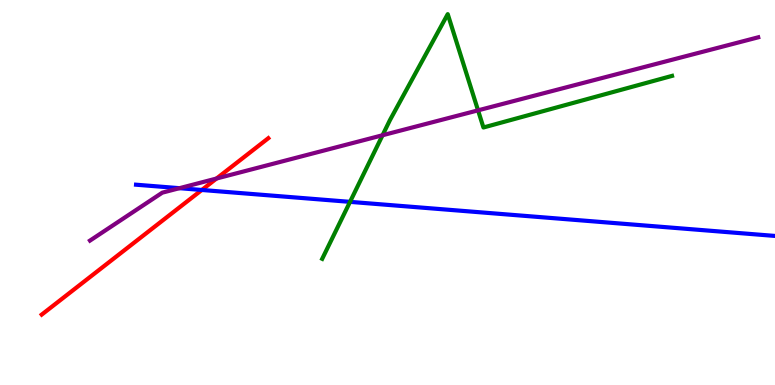[{'lines': ['blue', 'red'], 'intersections': [{'x': 2.6, 'y': 5.07}]}, {'lines': ['green', 'red'], 'intersections': []}, {'lines': ['purple', 'red'], 'intersections': [{'x': 2.79, 'y': 5.36}]}, {'lines': ['blue', 'green'], 'intersections': [{'x': 4.52, 'y': 4.76}]}, {'lines': ['blue', 'purple'], 'intersections': [{'x': 2.32, 'y': 5.11}]}, {'lines': ['green', 'purple'], 'intersections': [{'x': 4.94, 'y': 6.49}, {'x': 6.17, 'y': 7.13}]}]